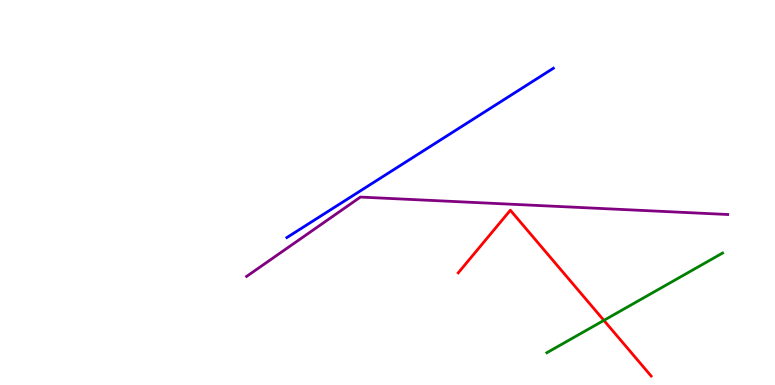[{'lines': ['blue', 'red'], 'intersections': []}, {'lines': ['green', 'red'], 'intersections': [{'x': 7.79, 'y': 1.68}]}, {'lines': ['purple', 'red'], 'intersections': []}, {'lines': ['blue', 'green'], 'intersections': []}, {'lines': ['blue', 'purple'], 'intersections': []}, {'lines': ['green', 'purple'], 'intersections': []}]